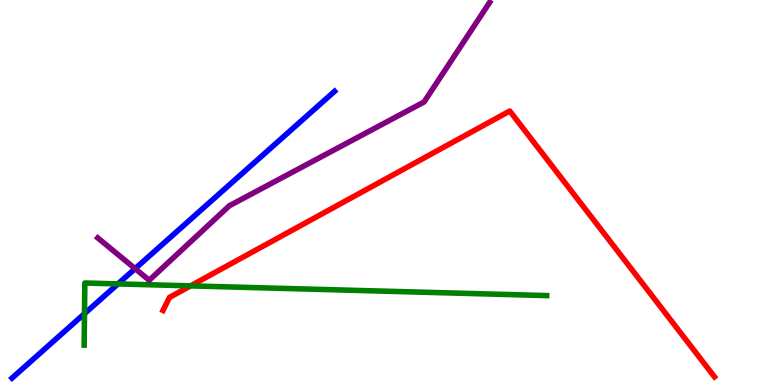[{'lines': ['blue', 'red'], 'intersections': []}, {'lines': ['green', 'red'], 'intersections': [{'x': 2.46, 'y': 2.57}]}, {'lines': ['purple', 'red'], 'intersections': []}, {'lines': ['blue', 'green'], 'intersections': [{'x': 1.09, 'y': 1.85}, {'x': 1.52, 'y': 2.63}]}, {'lines': ['blue', 'purple'], 'intersections': [{'x': 1.74, 'y': 3.02}]}, {'lines': ['green', 'purple'], 'intersections': []}]